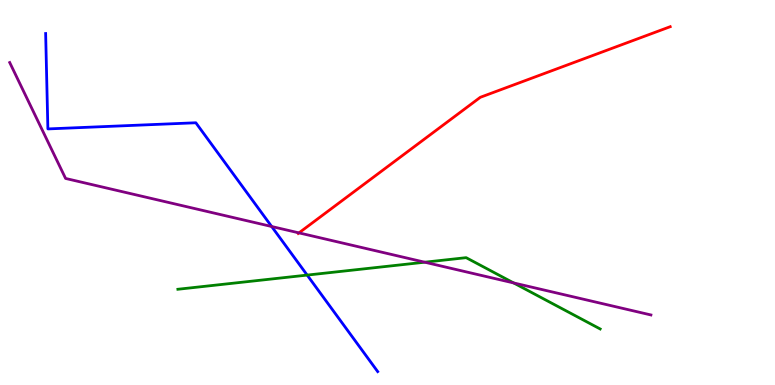[{'lines': ['blue', 'red'], 'intersections': []}, {'lines': ['green', 'red'], 'intersections': []}, {'lines': ['purple', 'red'], 'intersections': [{'x': 3.86, 'y': 3.95}]}, {'lines': ['blue', 'green'], 'intersections': [{'x': 3.96, 'y': 2.85}]}, {'lines': ['blue', 'purple'], 'intersections': [{'x': 3.51, 'y': 4.12}]}, {'lines': ['green', 'purple'], 'intersections': [{'x': 5.48, 'y': 3.19}, {'x': 6.63, 'y': 2.65}]}]